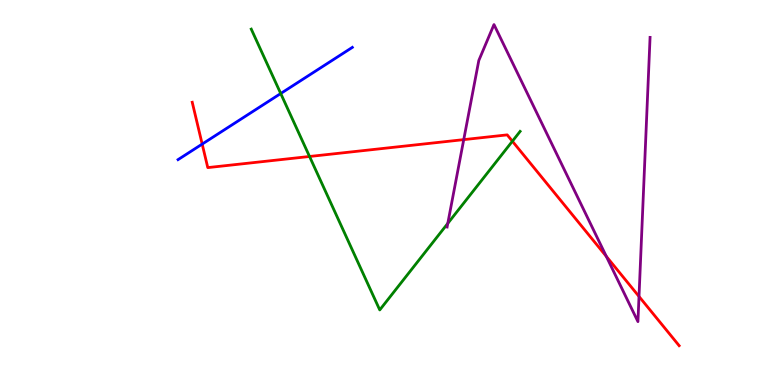[{'lines': ['blue', 'red'], 'intersections': [{'x': 2.61, 'y': 6.26}]}, {'lines': ['green', 'red'], 'intersections': [{'x': 3.99, 'y': 5.94}, {'x': 6.61, 'y': 6.33}]}, {'lines': ['purple', 'red'], 'intersections': [{'x': 5.98, 'y': 6.37}, {'x': 7.82, 'y': 3.34}, {'x': 8.25, 'y': 2.3}]}, {'lines': ['blue', 'green'], 'intersections': [{'x': 3.62, 'y': 7.57}]}, {'lines': ['blue', 'purple'], 'intersections': []}, {'lines': ['green', 'purple'], 'intersections': [{'x': 5.78, 'y': 4.2}]}]